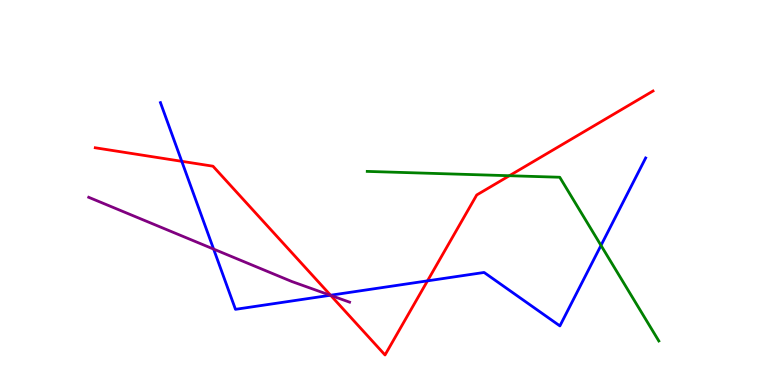[{'lines': ['blue', 'red'], 'intersections': [{'x': 2.35, 'y': 5.81}, {'x': 4.27, 'y': 2.33}, {'x': 5.52, 'y': 2.71}]}, {'lines': ['green', 'red'], 'intersections': [{'x': 6.57, 'y': 5.44}]}, {'lines': ['purple', 'red'], 'intersections': [{'x': 4.27, 'y': 2.33}]}, {'lines': ['blue', 'green'], 'intersections': [{'x': 7.75, 'y': 3.63}]}, {'lines': ['blue', 'purple'], 'intersections': [{'x': 2.76, 'y': 3.53}, {'x': 4.26, 'y': 2.33}]}, {'lines': ['green', 'purple'], 'intersections': []}]